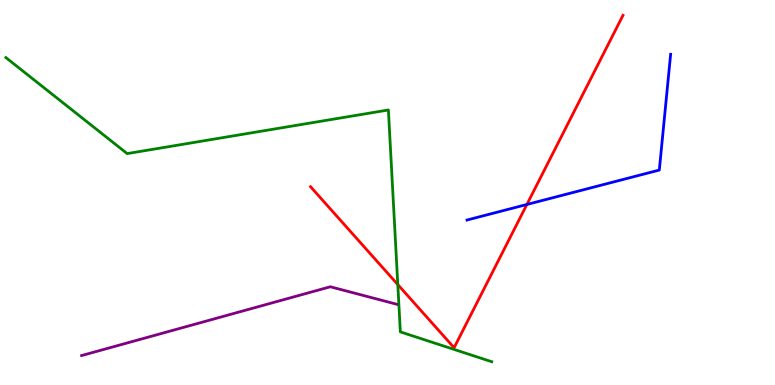[{'lines': ['blue', 'red'], 'intersections': [{'x': 6.8, 'y': 4.69}]}, {'lines': ['green', 'red'], 'intersections': [{'x': 5.13, 'y': 2.61}]}, {'lines': ['purple', 'red'], 'intersections': []}, {'lines': ['blue', 'green'], 'intersections': []}, {'lines': ['blue', 'purple'], 'intersections': []}, {'lines': ['green', 'purple'], 'intersections': []}]